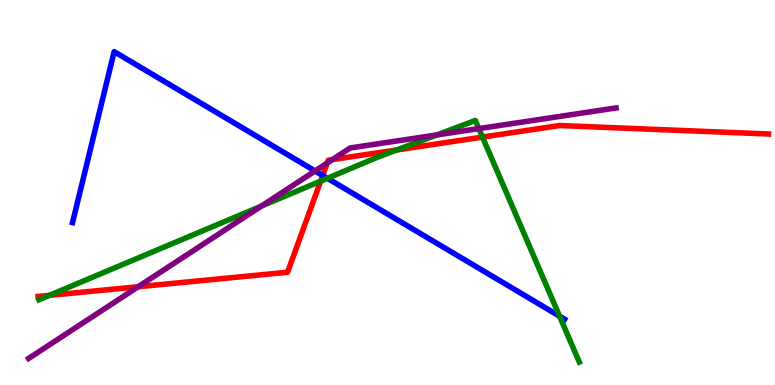[{'lines': ['blue', 'red'], 'intersections': [{'x': 4.16, 'y': 5.44}]}, {'lines': ['green', 'red'], 'intersections': [{'x': 0.637, 'y': 2.33}, {'x': 4.14, 'y': 5.3}, {'x': 5.12, 'y': 6.11}, {'x': 6.23, 'y': 6.44}]}, {'lines': ['purple', 'red'], 'intersections': [{'x': 1.78, 'y': 2.55}, {'x': 4.22, 'y': 5.77}, {'x': 4.29, 'y': 5.86}]}, {'lines': ['blue', 'green'], 'intersections': [{'x': 4.22, 'y': 5.37}, {'x': 7.22, 'y': 1.79}]}, {'lines': ['blue', 'purple'], 'intersections': [{'x': 4.07, 'y': 5.56}]}, {'lines': ['green', 'purple'], 'intersections': [{'x': 3.37, 'y': 4.65}, {'x': 5.64, 'y': 6.5}, {'x': 6.18, 'y': 6.66}]}]